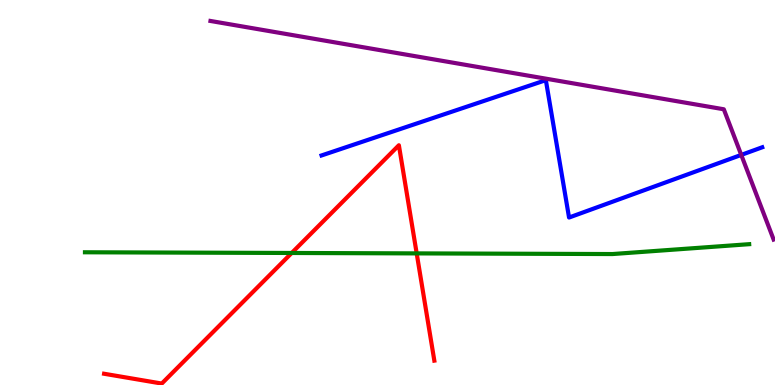[{'lines': ['blue', 'red'], 'intersections': []}, {'lines': ['green', 'red'], 'intersections': [{'x': 3.76, 'y': 3.43}, {'x': 5.38, 'y': 3.42}]}, {'lines': ['purple', 'red'], 'intersections': []}, {'lines': ['blue', 'green'], 'intersections': []}, {'lines': ['blue', 'purple'], 'intersections': [{'x': 9.56, 'y': 5.98}]}, {'lines': ['green', 'purple'], 'intersections': []}]